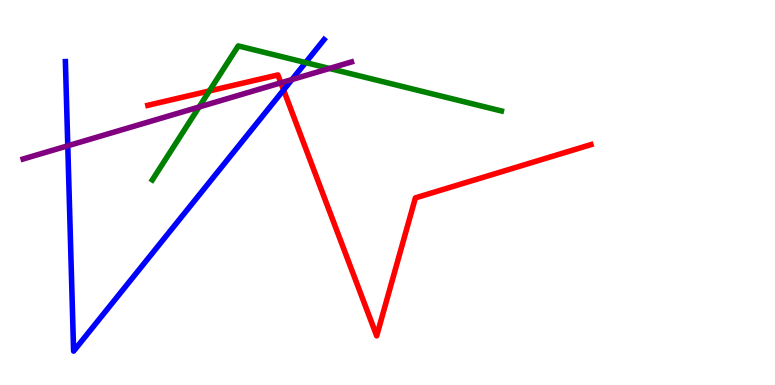[{'lines': ['blue', 'red'], 'intersections': [{'x': 3.66, 'y': 7.66}]}, {'lines': ['green', 'red'], 'intersections': [{'x': 2.7, 'y': 7.64}]}, {'lines': ['purple', 'red'], 'intersections': [{'x': 3.62, 'y': 7.85}]}, {'lines': ['blue', 'green'], 'intersections': [{'x': 3.94, 'y': 8.37}]}, {'lines': ['blue', 'purple'], 'intersections': [{'x': 0.875, 'y': 6.21}, {'x': 3.77, 'y': 7.93}]}, {'lines': ['green', 'purple'], 'intersections': [{'x': 2.57, 'y': 7.22}, {'x': 4.25, 'y': 8.22}]}]